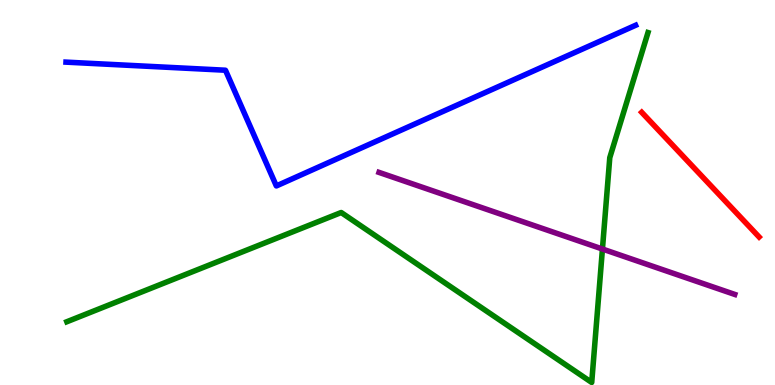[{'lines': ['blue', 'red'], 'intersections': []}, {'lines': ['green', 'red'], 'intersections': []}, {'lines': ['purple', 'red'], 'intersections': []}, {'lines': ['blue', 'green'], 'intersections': []}, {'lines': ['blue', 'purple'], 'intersections': []}, {'lines': ['green', 'purple'], 'intersections': [{'x': 7.77, 'y': 3.53}]}]